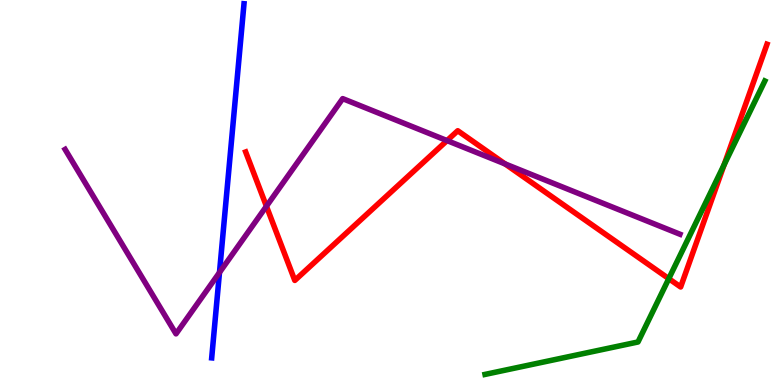[{'lines': ['blue', 'red'], 'intersections': []}, {'lines': ['green', 'red'], 'intersections': [{'x': 8.63, 'y': 2.76}, {'x': 9.34, 'y': 5.72}]}, {'lines': ['purple', 'red'], 'intersections': [{'x': 3.44, 'y': 4.64}, {'x': 5.77, 'y': 6.35}, {'x': 6.52, 'y': 5.74}]}, {'lines': ['blue', 'green'], 'intersections': []}, {'lines': ['blue', 'purple'], 'intersections': [{'x': 2.83, 'y': 2.92}]}, {'lines': ['green', 'purple'], 'intersections': []}]